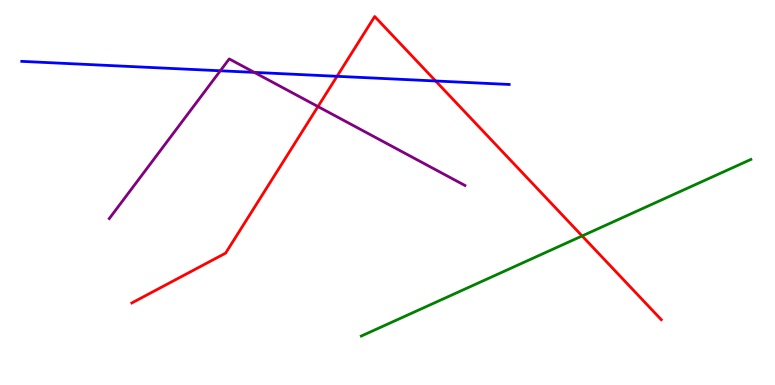[{'lines': ['blue', 'red'], 'intersections': [{'x': 4.35, 'y': 8.02}, {'x': 5.62, 'y': 7.9}]}, {'lines': ['green', 'red'], 'intersections': [{'x': 7.51, 'y': 3.87}]}, {'lines': ['purple', 'red'], 'intersections': [{'x': 4.1, 'y': 7.23}]}, {'lines': ['blue', 'green'], 'intersections': []}, {'lines': ['blue', 'purple'], 'intersections': [{'x': 2.84, 'y': 8.16}, {'x': 3.28, 'y': 8.12}]}, {'lines': ['green', 'purple'], 'intersections': []}]